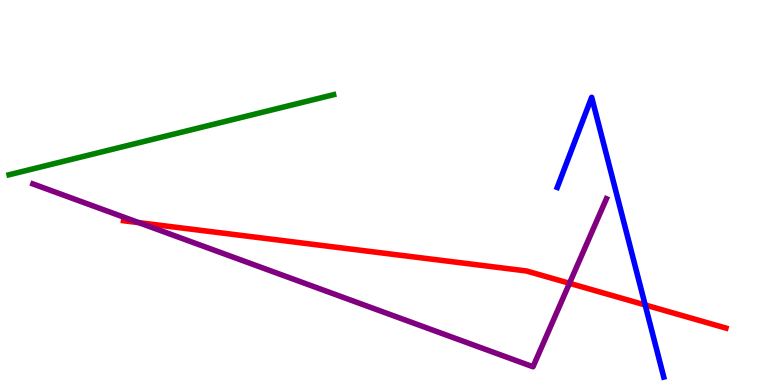[{'lines': ['blue', 'red'], 'intersections': [{'x': 8.32, 'y': 2.08}]}, {'lines': ['green', 'red'], 'intersections': []}, {'lines': ['purple', 'red'], 'intersections': [{'x': 1.79, 'y': 4.22}, {'x': 7.35, 'y': 2.64}]}, {'lines': ['blue', 'green'], 'intersections': []}, {'lines': ['blue', 'purple'], 'intersections': []}, {'lines': ['green', 'purple'], 'intersections': []}]